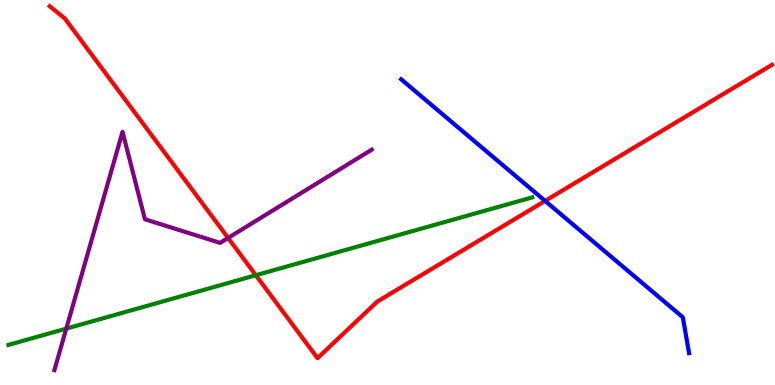[{'lines': ['blue', 'red'], 'intersections': [{'x': 7.03, 'y': 4.78}]}, {'lines': ['green', 'red'], 'intersections': [{'x': 3.3, 'y': 2.85}]}, {'lines': ['purple', 'red'], 'intersections': [{'x': 2.94, 'y': 3.82}]}, {'lines': ['blue', 'green'], 'intersections': []}, {'lines': ['blue', 'purple'], 'intersections': []}, {'lines': ['green', 'purple'], 'intersections': [{'x': 0.855, 'y': 1.46}]}]